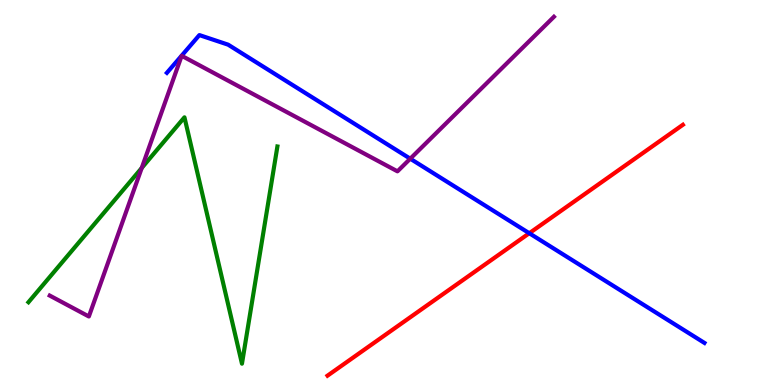[{'lines': ['blue', 'red'], 'intersections': [{'x': 6.83, 'y': 3.94}]}, {'lines': ['green', 'red'], 'intersections': []}, {'lines': ['purple', 'red'], 'intersections': []}, {'lines': ['blue', 'green'], 'intersections': []}, {'lines': ['blue', 'purple'], 'intersections': [{'x': 5.29, 'y': 5.88}]}, {'lines': ['green', 'purple'], 'intersections': [{'x': 1.83, 'y': 5.64}]}]